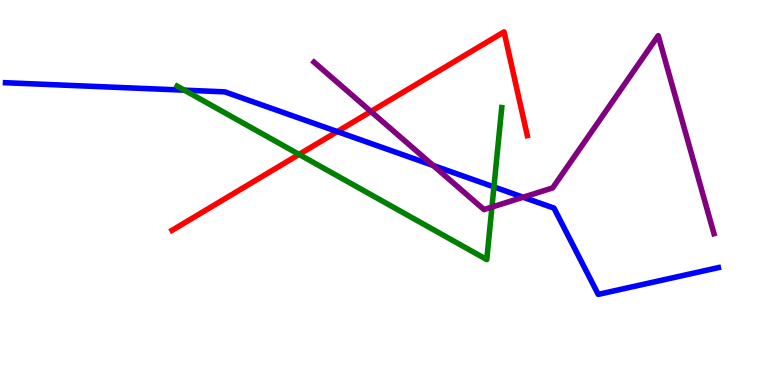[{'lines': ['blue', 'red'], 'intersections': [{'x': 4.35, 'y': 6.58}]}, {'lines': ['green', 'red'], 'intersections': [{'x': 3.86, 'y': 5.99}]}, {'lines': ['purple', 'red'], 'intersections': [{'x': 4.79, 'y': 7.1}]}, {'lines': ['blue', 'green'], 'intersections': [{'x': 2.38, 'y': 7.66}, {'x': 6.37, 'y': 5.15}]}, {'lines': ['blue', 'purple'], 'intersections': [{'x': 5.59, 'y': 5.7}, {'x': 6.75, 'y': 4.88}]}, {'lines': ['green', 'purple'], 'intersections': [{'x': 6.35, 'y': 4.62}]}]